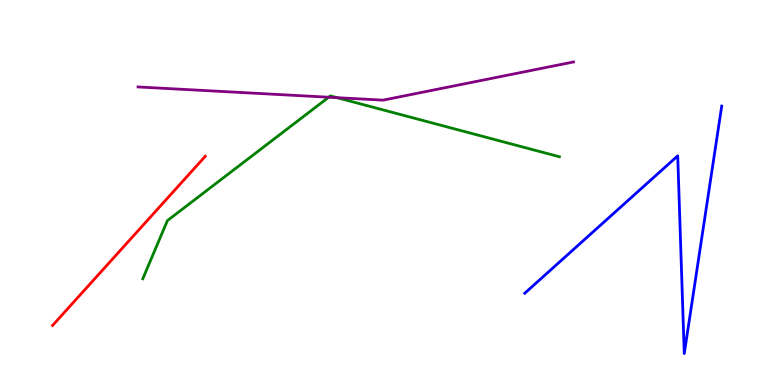[{'lines': ['blue', 'red'], 'intersections': []}, {'lines': ['green', 'red'], 'intersections': []}, {'lines': ['purple', 'red'], 'intersections': []}, {'lines': ['blue', 'green'], 'intersections': []}, {'lines': ['blue', 'purple'], 'intersections': []}, {'lines': ['green', 'purple'], 'intersections': [{'x': 4.24, 'y': 7.47}, {'x': 4.35, 'y': 7.46}]}]